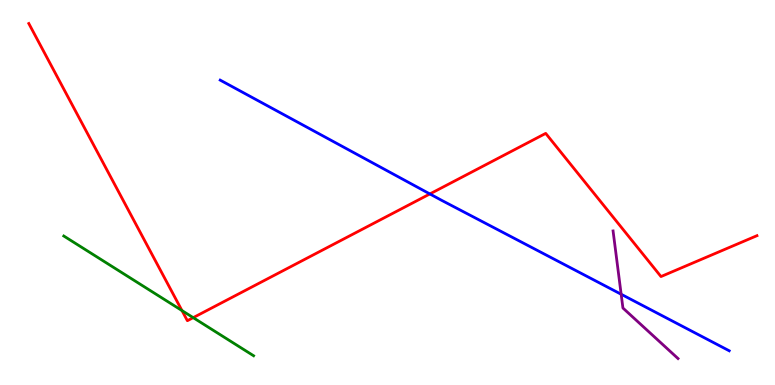[{'lines': ['blue', 'red'], 'intersections': [{'x': 5.55, 'y': 4.96}]}, {'lines': ['green', 'red'], 'intersections': [{'x': 2.35, 'y': 1.93}, {'x': 2.49, 'y': 1.75}]}, {'lines': ['purple', 'red'], 'intersections': []}, {'lines': ['blue', 'green'], 'intersections': []}, {'lines': ['blue', 'purple'], 'intersections': [{'x': 8.01, 'y': 2.36}]}, {'lines': ['green', 'purple'], 'intersections': []}]